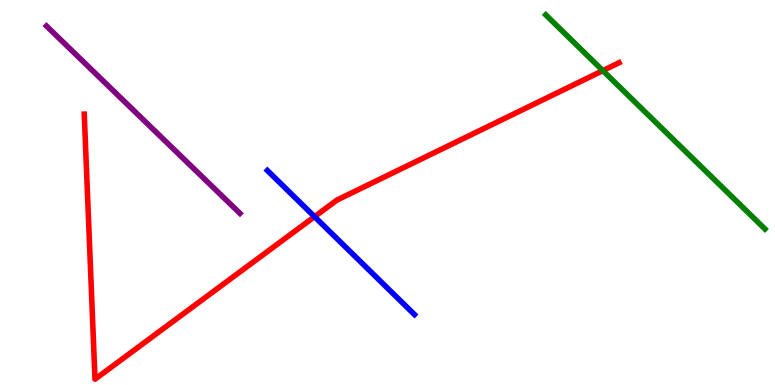[{'lines': ['blue', 'red'], 'intersections': [{'x': 4.06, 'y': 4.37}]}, {'lines': ['green', 'red'], 'intersections': [{'x': 7.78, 'y': 8.17}]}, {'lines': ['purple', 'red'], 'intersections': []}, {'lines': ['blue', 'green'], 'intersections': []}, {'lines': ['blue', 'purple'], 'intersections': []}, {'lines': ['green', 'purple'], 'intersections': []}]